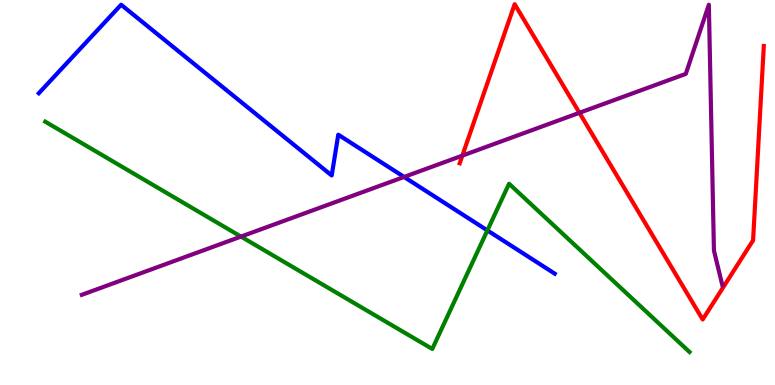[{'lines': ['blue', 'red'], 'intersections': []}, {'lines': ['green', 'red'], 'intersections': []}, {'lines': ['purple', 'red'], 'intersections': [{'x': 5.97, 'y': 5.96}, {'x': 7.48, 'y': 7.07}]}, {'lines': ['blue', 'green'], 'intersections': [{'x': 6.29, 'y': 4.02}]}, {'lines': ['blue', 'purple'], 'intersections': [{'x': 5.21, 'y': 5.4}]}, {'lines': ['green', 'purple'], 'intersections': [{'x': 3.11, 'y': 3.85}]}]